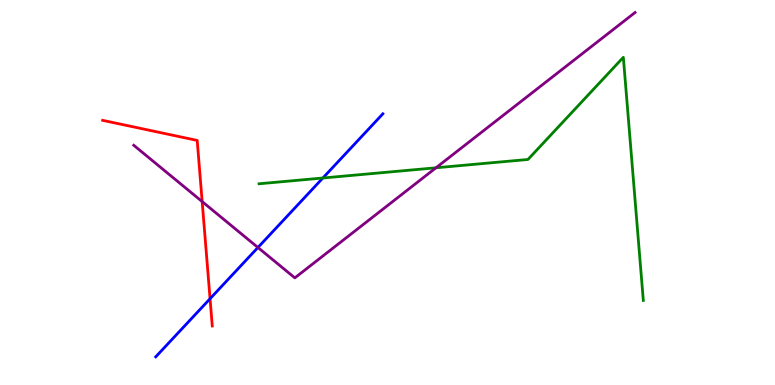[{'lines': ['blue', 'red'], 'intersections': [{'x': 2.71, 'y': 2.24}]}, {'lines': ['green', 'red'], 'intersections': []}, {'lines': ['purple', 'red'], 'intersections': [{'x': 2.61, 'y': 4.76}]}, {'lines': ['blue', 'green'], 'intersections': [{'x': 4.17, 'y': 5.38}]}, {'lines': ['blue', 'purple'], 'intersections': [{'x': 3.33, 'y': 3.57}]}, {'lines': ['green', 'purple'], 'intersections': [{'x': 5.63, 'y': 5.64}]}]